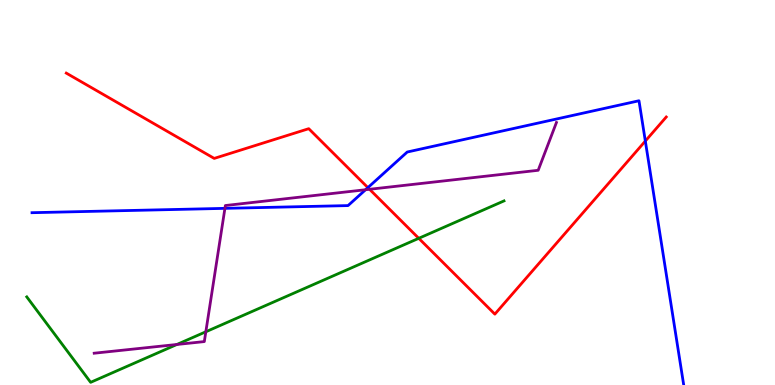[{'lines': ['blue', 'red'], 'intersections': [{'x': 4.75, 'y': 5.13}, {'x': 8.33, 'y': 6.34}]}, {'lines': ['green', 'red'], 'intersections': [{'x': 5.4, 'y': 3.81}]}, {'lines': ['purple', 'red'], 'intersections': [{'x': 4.77, 'y': 5.08}]}, {'lines': ['blue', 'green'], 'intersections': []}, {'lines': ['blue', 'purple'], 'intersections': [{'x': 2.9, 'y': 4.59}, {'x': 4.72, 'y': 5.07}]}, {'lines': ['green', 'purple'], 'intersections': [{'x': 2.28, 'y': 1.05}, {'x': 2.66, 'y': 1.38}]}]